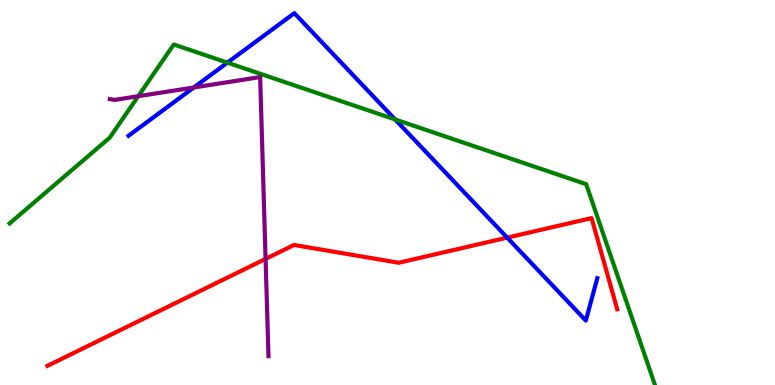[{'lines': ['blue', 'red'], 'intersections': [{'x': 6.54, 'y': 3.83}]}, {'lines': ['green', 'red'], 'intersections': []}, {'lines': ['purple', 'red'], 'intersections': [{'x': 3.43, 'y': 3.28}]}, {'lines': ['blue', 'green'], 'intersections': [{'x': 2.93, 'y': 8.37}, {'x': 5.1, 'y': 6.9}]}, {'lines': ['blue', 'purple'], 'intersections': [{'x': 2.5, 'y': 7.73}]}, {'lines': ['green', 'purple'], 'intersections': [{'x': 1.78, 'y': 7.5}]}]